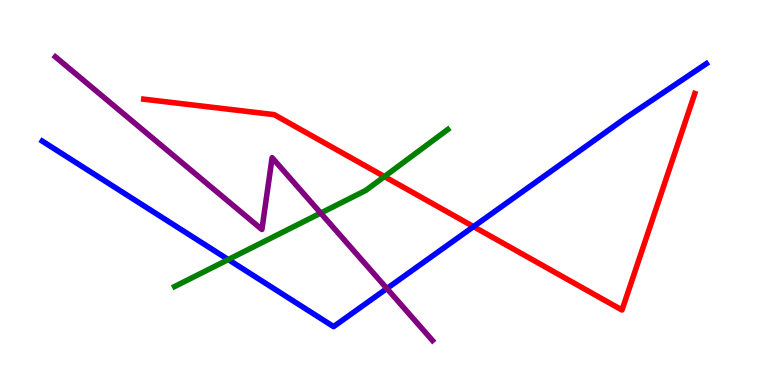[{'lines': ['blue', 'red'], 'intersections': [{'x': 6.11, 'y': 4.11}]}, {'lines': ['green', 'red'], 'intersections': [{'x': 4.96, 'y': 5.41}]}, {'lines': ['purple', 'red'], 'intersections': []}, {'lines': ['blue', 'green'], 'intersections': [{'x': 2.95, 'y': 3.26}]}, {'lines': ['blue', 'purple'], 'intersections': [{'x': 4.99, 'y': 2.51}]}, {'lines': ['green', 'purple'], 'intersections': [{'x': 4.14, 'y': 4.47}]}]